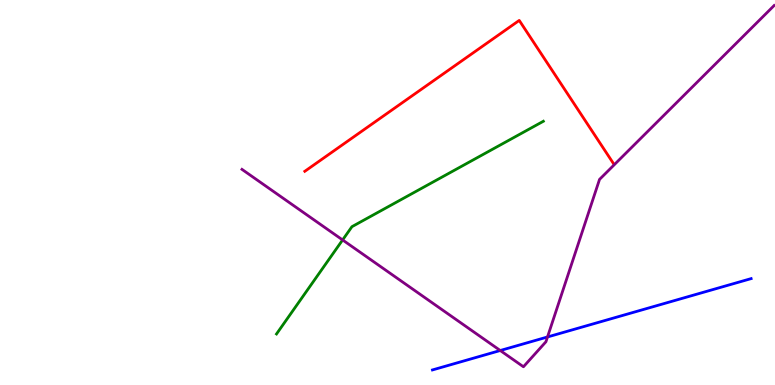[{'lines': ['blue', 'red'], 'intersections': []}, {'lines': ['green', 'red'], 'intersections': []}, {'lines': ['purple', 'red'], 'intersections': []}, {'lines': ['blue', 'green'], 'intersections': []}, {'lines': ['blue', 'purple'], 'intersections': [{'x': 6.45, 'y': 0.896}, {'x': 7.06, 'y': 1.25}]}, {'lines': ['green', 'purple'], 'intersections': [{'x': 4.42, 'y': 3.77}]}]